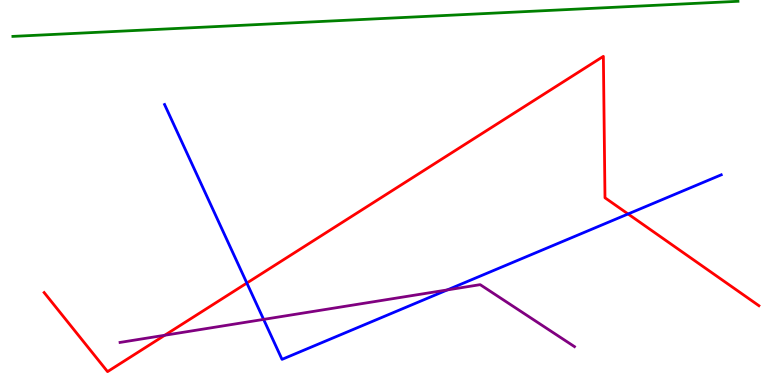[{'lines': ['blue', 'red'], 'intersections': [{'x': 3.19, 'y': 2.65}, {'x': 8.1, 'y': 4.44}]}, {'lines': ['green', 'red'], 'intersections': []}, {'lines': ['purple', 'red'], 'intersections': [{'x': 2.13, 'y': 1.29}]}, {'lines': ['blue', 'green'], 'intersections': []}, {'lines': ['blue', 'purple'], 'intersections': [{'x': 3.4, 'y': 1.7}, {'x': 5.77, 'y': 2.47}]}, {'lines': ['green', 'purple'], 'intersections': []}]